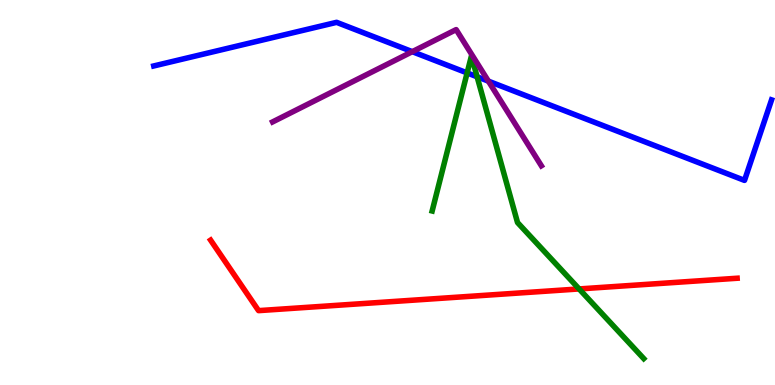[{'lines': ['blue', 'red'], 'intersections': []}, {'lines': ['green', 'red'], 'intersections': [{'x': 7.47, 'y': 2.5}]}, {'lines': ['purple', 'red'], 'intersections': []}, {'lines': ['blue', 'green'], 'intersections': [{'x': 6.03, 'y': 8.11}, {'x': 6.16, 'y': 8.01}]}, {'lines': ['blue', 'purple'], 'intersections': [{'x': 5.32, 'y': 8.66}, {'x': 6.3, 'y': 7.89}]}, {'lines': ['green', 'purple'], 'intersections': []}]